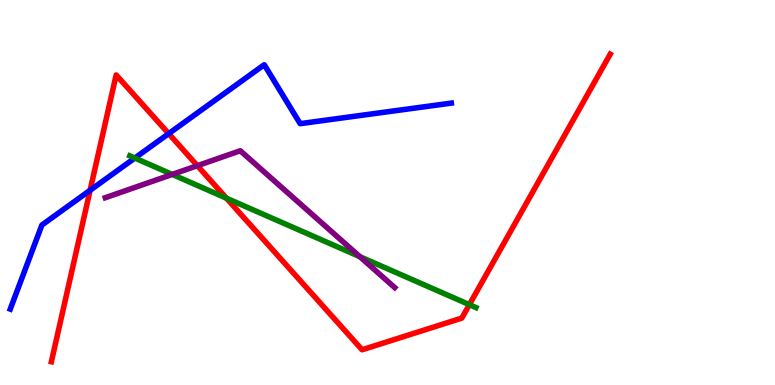[{'lines': ['blue', 'red'], 'intersections': [{'x': 1.16, 'y': 5.06}, {'x': 2.18, 'y': 6.53}]}, {'lines': ['green', 'red'], 'intersections': [{'x': 2.92, 'y': 4.85}, {'x': 6.06, 'y': 2.09}]}, {'lines': ['purple', 'red'], 'intersections': [{'x': 2.55, 'y': 5.7}]}, {'lines': ['blue', 'green'], 'intersections': [{'x': 1.74, 'y': 5.9}]}, {'lines': ['blue', 'purple'], 'intersections': []}, {'lines': ['green', 'purple'], 'intersections': [{'x': 2.22, 'y': 5.47}, {'x': 4.64, 'y': 3.33}]}]